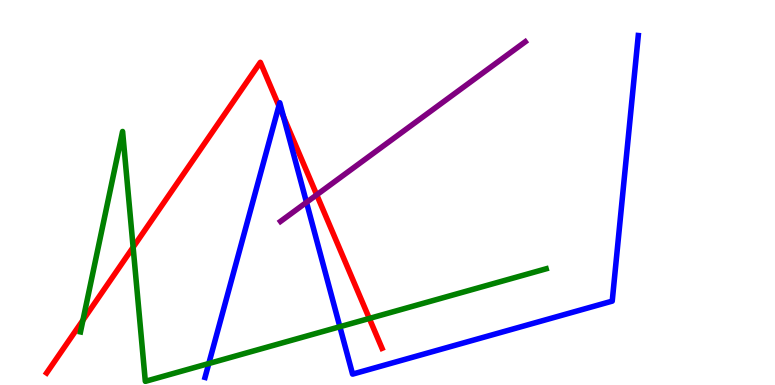[{'lines': ['blue', 'red'], 'intersections': [{'x': 3.6, 'y': 7.25}, {'x': 3.66, 'y': 6.96}]}, {'lines': ['green', 'red'], 'intersections': [{'x': 1.07, 'y': 1.68}, {'x': 1.72, 'y': 3.58}, {'x': 4.77, 'y': 1.73}]}, {'lines': ['purple', 'red'], 'intersections': [{'x': 4.09, 'y': 4.94}]}, {'lines': ['blue', 'green'], 'intersections': [{'x': 2.69, 'y': 0.558}, {'x': 4.39, 'y': 1.51}]}, {'lines': ['blue', 'purple'], 'intersections': [{'x': 3.95, 'y': 4.74}]}, {'lines': ['green', 'purple'], 'intersections': []}]